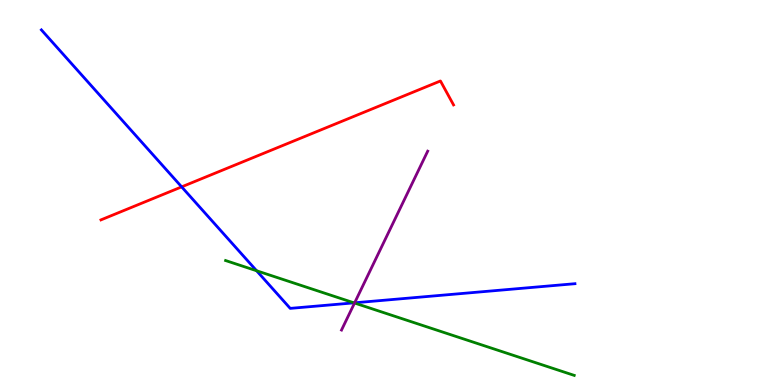[{'lines': ['blue', 'red'], 'intersections': [{'x': 2.34, 'y': 5.15}]}, {'lines': ['green', 'red'], 'intersections': []}, {'lines': ['purple', 'red'], 'intersections': []}, {'lines': ['blue', 'green'], 'intersections': [{'x': 3.31, 'y': 2.97}, {'x': 4.57, 'y': 2.13}]}, {'lines': ['blue', 'purple'], 'intersections': [{'x': 4.58, 'y': 2.14}]}, {'lines': ['green', 'purple'], 'intersections': [{'x': 4.57, 'y': 2.13}]}]